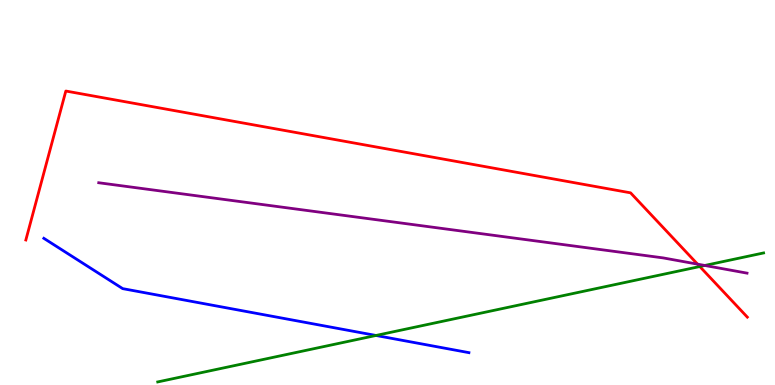[{'lines': ['blue', 'red'], 'intersections': []}, {'lines': ['green', 'red'], 'intersections': [{'x': 9.03, 'y': 3.08}]}, {'lines': ['purple', 'red'], 'intersections': [{'x': 9.0, 'y': 3.14}]}, {'lines': ['blue', 'green'], 'intersections': [{'x': 4.85, 'y': 1.29}]}, {'lines': ['blue', 'purple'], 'intersections': []}, {'lines': ['green', 'purple'], 'intersections': [{'x': 9.09, 'y': 3.1}]}]